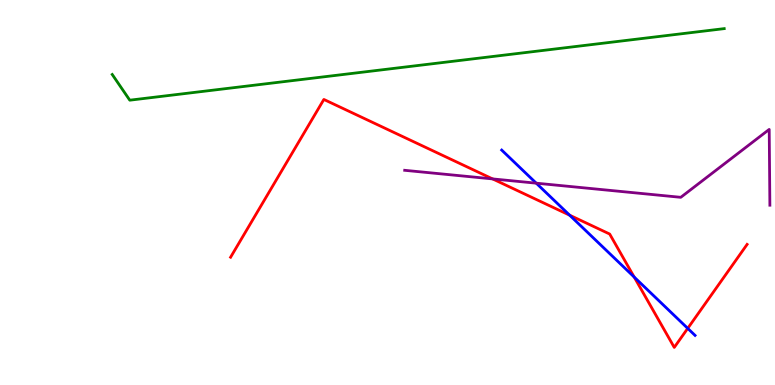[{'lines': ['blue', 'red'], 'intersections': [{'x': 7.35, 'y': 4.41}, {'x': 8.18, 'y': 2.8}, {'x': 8.87, 'y': 1.47}]}, {'lines': ['green', 'red'], 'intersections': []}, {'lines': ['purple', 'red'], 'intersections': [{'x': 6.36, 'y': 5.35}]}, {'lines': ['blue', 'green'], 'intersections': []}, {'lines': ['blue', 'purple'], 'intersections': [{'x': 6.92, 'y': 5.24}]}, {'lines': ['green', 'purple'], 'intersections': []}]